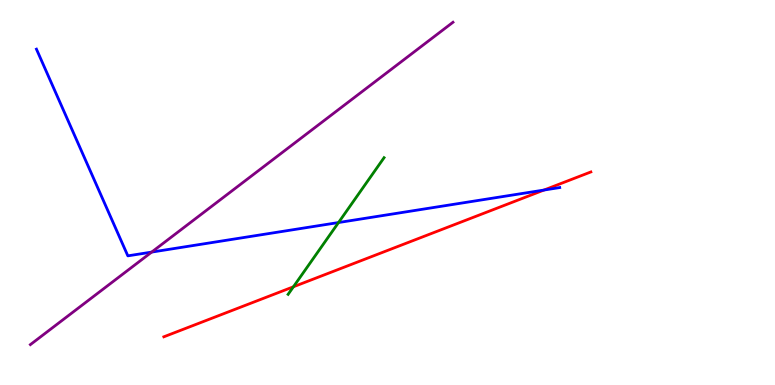[{'lines': ['blue', 'red'], 'intersections': [{'x': 7.02, 'y': 5.06}]}, {'lines': ['green', 'red'], 'intersections': [{'x': 3.79, 'y': 2.55}]}, {'lines': ['purple', 'red'], 'intersections': []}, {'lines': ['blue', 'green'], 'intersections': [{'x': 4.37, 'y': 4.22}]}, {'lines': ['blue', 'purple'], 'intersections': [{'x': 1.96, 'y': 3.45}]}, {'lines': ['green', 'purple'], 'intersections': []}]